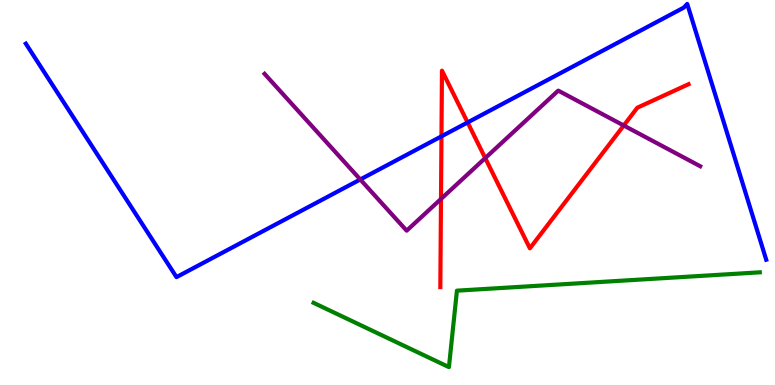[{'lines': ['blue', 'red'], 'intersections': [{'x': 5.7, 'y': 6.46}, {'x': 6.03, 'y': 6.82}]}, {'lines': ['green', 'red'], 'intersections': []}, {'lines': ['purple', 'red'], 'intersections': [{'x': 5.69, 'y': 4.83}, {'x': 6.26, 'y': 5.89}, {'x': 8.05, 'y': 6.74}]}, {'lines': ['blue', 'green'], 'intersections': []}, {'lines': ['blue', 'purple'], 'intersections': [{'x': 4.65, 'y': 5.34}]}, {'lines': ['green', 'purple'], 'intersections': []}]